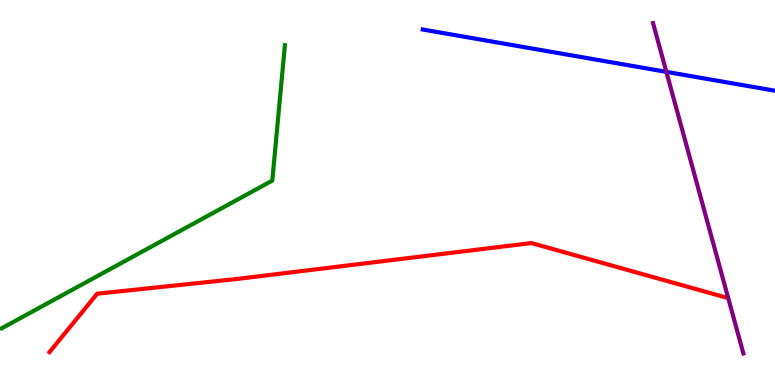[{'lines': ['blue', 'red'], 'intersections': []}, {'lines': ['green', 'red'], 'intersections': []}, {'lines': ['purple', 'red'], 'intersections': []}, {'lines': ['blue', 'green'], 'intersections': []}, {'lines': ['blue', 'purple'], 'intersections': [{'x': 8.6, 'y': 8.13}]}, {'lines': ['green', 'purple'], 'intersections': []}]